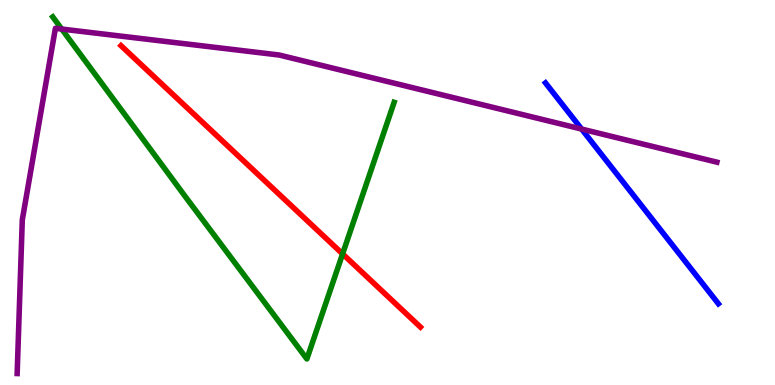[{'lines': ['blue', 'red'], 'intersections': []}, {'lines': ['green', 'red'], 'intersections': [{'x': 4.42, 'y': 3.4}]}, {'lines': ['purple', 'red'], 'intersections': []}, {'lines': ['blue', 'green'], 'intersections': []}, {'lines': ['blue', 'purple'], 'intersections': [{'x': 7.5, 'y': 6.65}]}, {'lines': ['green', 'purple'], 'intersections': [{'x': 0.796, 'y': 9.25}]}]